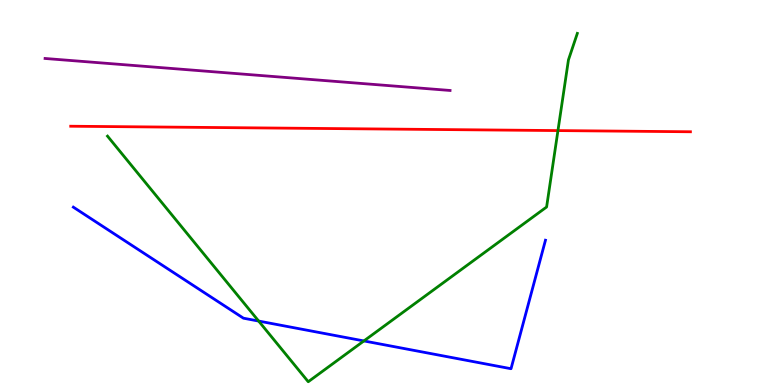[{'lines': ['blue', 'red'], 'intersections': []}, {'lines': ['green', 'red'], 'intersections': [{'x': 7.2, 'y': 6.61}]}, {'lines': ['purple', 'red'], 'intersections': []}, {'lines': ['blue', 'green'], 'intersections': [{'x': 3.34, 'y': 1.66}, {'x': 4.7, 'y': 1.14}]}, {'lines': ['blue', 'purple'], 'intersections': []}, {'lines': ['green', 'purple'], 'intersections': []}]